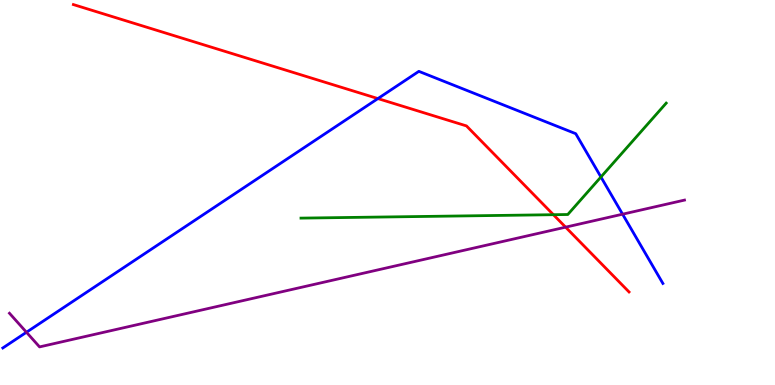[{'lines': ['blue', 'red'], 'intersections': [{'x': 4.88, 'y': 7.44}]}, {'lines': ['green', 'red'], 'intersections': [{'x': 7.14, 'y': 4.42}]}, {'lines': ['purple', 'red'], 'intersections': [{'x': 7.3, 'y': 4.1}]}, {'lines': ['blue', 'green'], 'intersections': [{'x': 7.75, 'y': 5.4}]}, {'lines': ['blue', 'purple'], 'intersections': [{'x': 0.341, 'y': 1.37}, {'x': 8.03, 'y': 4.44}]}, {'lines': ['green', 'purple'], 'intersections': []}]